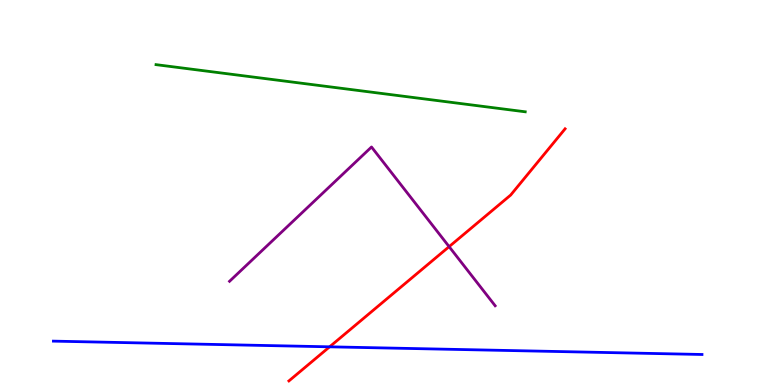[{'lines': ['blue', 'red'], 'intersections': [{'x': 4.25, 'y': 0.992}]}, {'lines': ['green', 'red'], 'intersections': []}, {'lines': ['purple', 'red'], 'intersections': [{'x': 5.8, 'y': 3.59}]}, {'lines': ['blue', 'green'], 'intersections': []}, {'lines': ['blue', 'purple'], 'intersections': []}, {'lines': ['green', 'purple'], 'intersections': []}]